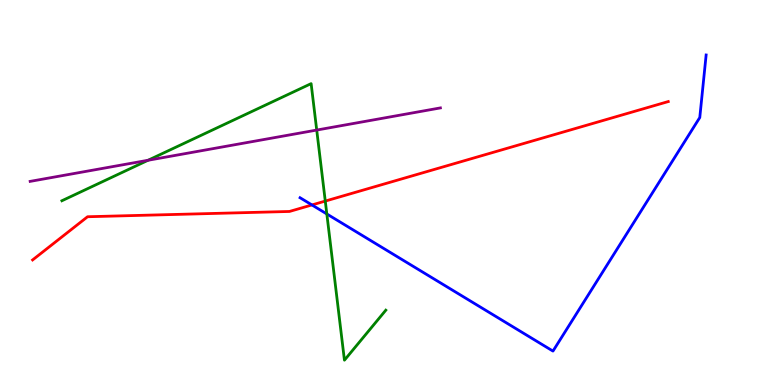[{'lines': ['blue', 'red'], 'intersections': [{'x': 4.03, 'y': 4.68}]}, {'lines': ['green', 'red'], 'intersections': [{'x': 4.2, 'y': 4.78}]}, {'lines': ['purple', 'red'], 'intersections': []}, {'lines': ['blue', 'green'], 'intersections': [{'x': 4.22, 'y': 4.44}]}, {'lines': ['blue', 'purple'], 'intersections': []}, {'lines': ['green', 'purple'], 'intersections': [{'x': 1.91, 'y': 5.84}, {'x': 4.09, 'y': 6.62}]}]